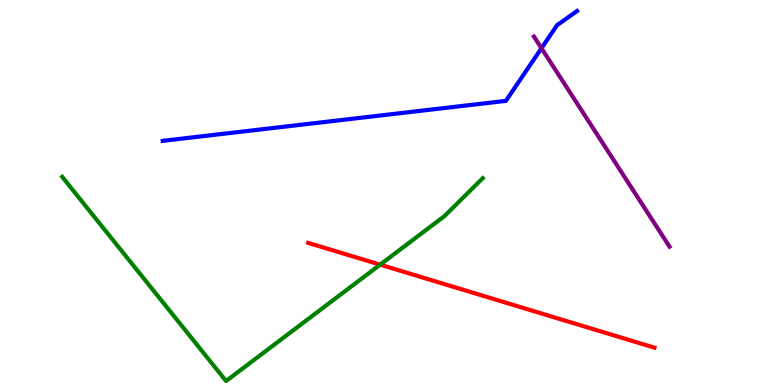[{'lines': ['blue', 'red'], 'intersections': []}, {'lines': ['green', 'red'], 'intersections': [{'x': 4.91, 'y': 3.13}]}, {'lines': ['purple', 'red'], 'intersections': []}, {'lines': ['blue', 'green'], 'intersections': []}, {'lines': ['blue', 'purple'], 'intersections': [{'x': 6.99, 'y': 8.75}]}, {'lines': ['green', 'purple'], 'intersections': []}]